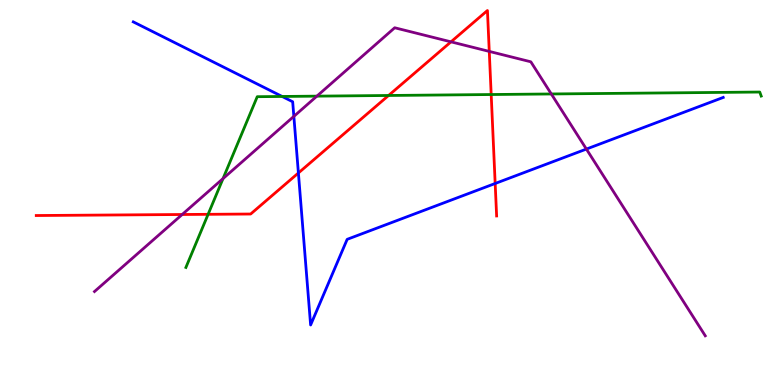[{'lines': ['blue', 'red'], 'intersections': [{'x': 3.85, 'y': 5.51}, {'x': 6.39, 'y': 5.23}]}, {'lines': ['green', 'red'], 'intersections': [{'x': 2.69, 'y': 4.43}, {'x': 5.01, 'y': 7.52}, {'x': 6.34, 'y': 7.54}]}, {'lines': ['purple', 'red'], 'intersections': [{'x': 2.35, 'y': 4.43}, {'x': 5.82, 'y': 8.91}, {'x': 6.31, 'y': 8.66}]}, {'lines': ['blue', 'green'], 'intersections': [{'x': 3.64, 'y': 7.49}]}, {'lines': ['blue', 'purple'], 'intersections': [{'x': 3.79, 'y': 6.98}, {'x': 7.57, 'y': 6.13}]}, {'lines': ['green', 'purple'], 'intersections': [{'x': 2.88, 'y': 5.36}, {'x': 4.09, 'y': 7.5}, {'x': 7.11, 'y': 7.56}]}]